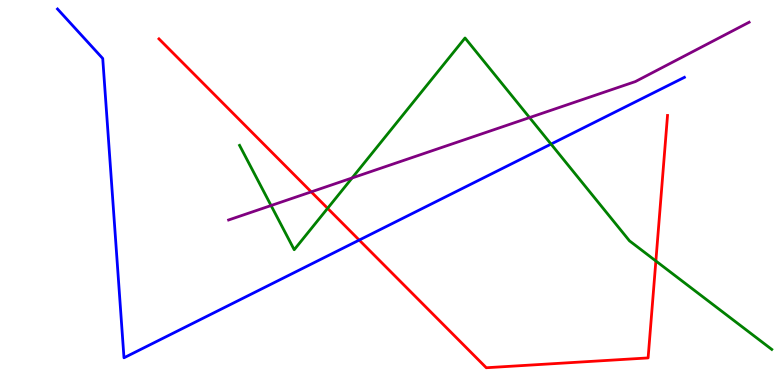[{'lines': ['blue', 'red'], 'intersections': [{'x': 4.64, 'y': 3.76}]}, {'lines': ['green', 'red'], 'intersections': [{'x': 4.23, 'y': 4.59}, {'x': 8.46, 'y': 3.22}]}, {'lines': ['purple', 'red'], 'intersections': [{'x': 4.02, 'y': 5.02}]}, {'lines': ['blue', 'green'], 'intersections': [{'x': 7.11, 'y': 6.26}]}, {'lines': ['blue', 'purple'], 'intersections': []}, {'lines': ['green', 'purple'], 'intersections': [{'x': 3.5, 'y': 4.66}, {'x': 4.54, 'y': 5.38}, {'x': 6.83, 'y': 6.95}]}]